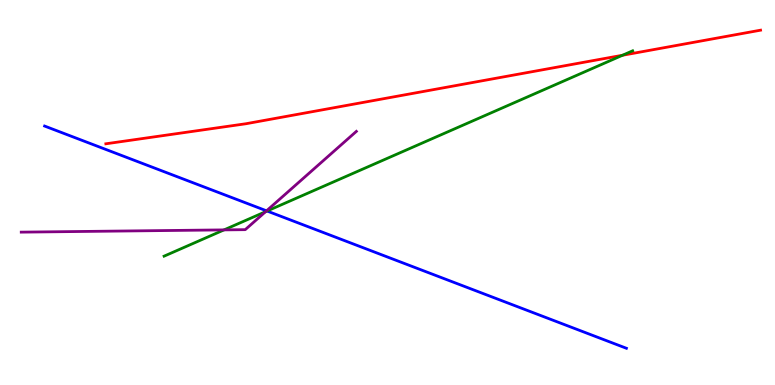[{'lines': ['blue', 'red'], 'intersections': []}, {'lines': ['green', 'red'], 'intersections': [{'x': 8.03, 'y': 8.56}]}, {'lines': ['purple', 'red'], 'intersections': []}, {'lines': ['blue', 'green'], 'intersections': [{'x': 3.45, 'y': 4.52}]}, {'lines': ['blue', 'purple'], 'intersections': [{'x': 3.44, 'y': 4.52}]}, {'lines': ['green', 'purple'], 'intersections': [{'x': 2.89, 'y': 4.03}, {'x': 3.43, 'y': 4.5}]}]